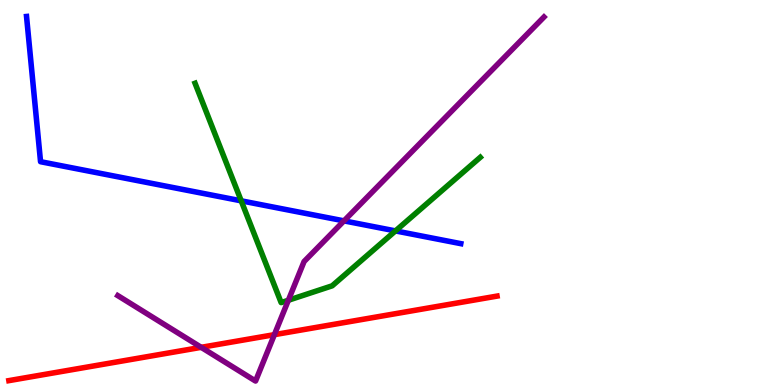[{'lines': ['blue', 'red'], 'intersections': []}, {'lines': ['green', 'red'], 'intersections': []}, {'lines': ['purple', 'red'], 'intersections': [{'x': 2.6, 'y': 0.978}, {'x': 3.54, 'y': 1.31}]}, {'lines': ['blue', 'green'], 'intersections': [{'x': 3.11, 'y': 4.78}, {'x': 5.1, 'y': 4.0}]}, {'lines': ['blue', 'purple'], 'intersections': [{'x': 4.44, 'y': 4.26}]}, {'lines': ['green', 'purple'], 'intersections': [{'x': 3.72, 'y': 2.2}]}]